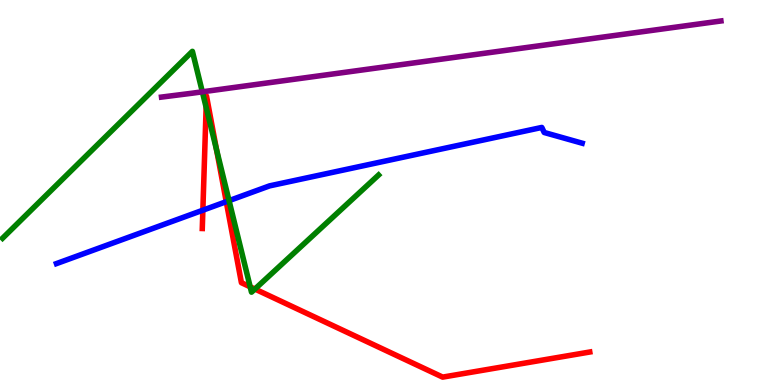[{'lines': ['blue', 'red'], 'intersections': [{'x': 2.62, 'y': 4.54}, {'x': 2.92, 'y': 4.76}]}, {'lines': ['green', 'red'], 'intersections': [{'x': 2.66, 'y': 7.21}, {'x': 2.79, 'y': 6.11}, {'x': 3.23, 'y': 2.55}, {'x': 3.29, 'y': 2.49}]}, {'lines': ['purple', 'red'], 'intersections': []}, {'lines': ['blue', 'green'], 'intersections': [{'x': 2.96, 'y': 4.79}]}, {'lines': ['blue', 'purple'], 'intersections': []}, {'lines': ['green', 'purple'], 'intersections': [{'x': 2.61, 'y': 7.62}]}]